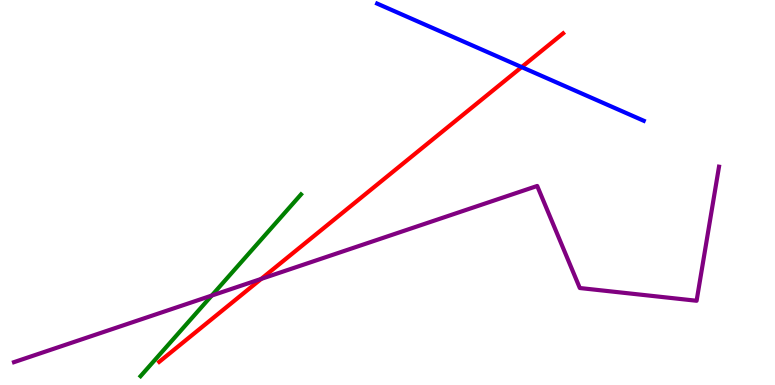[{'lines': ['blue', 'red'], 'intersections': [{'x': 6.73, 'y': 8.26}]}, {'lines': ['green', 'red'], 'intersections': []}, {'lines': ['purple', 'red'], 'intersections': [{'x': 3.37, 'y': 2.76}]}, {'lines': ['blue', 'green'], 'intersections': []}, {'lines': ['blue', 'purple'], 'intersections': []}, {'lines': ['green', 'purple'], 'intersections': [{'x': 2.73, 'y': 2.32}]}]